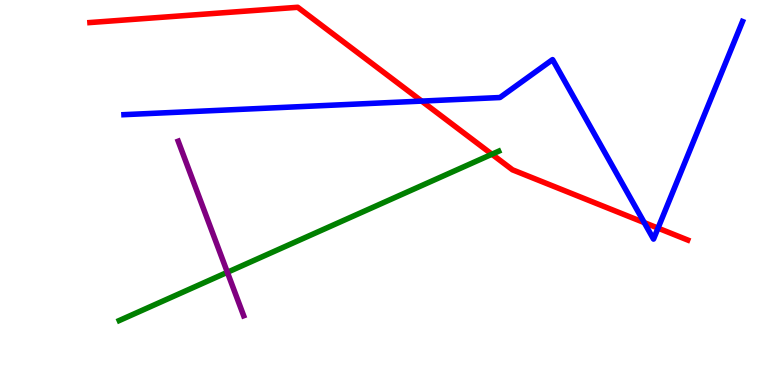[{'lines': ['blue', 'red'], 'intersections': [{'x': 5.44, 'y': 7.37}, {'x': 8.31, 'y': 4.22}, {'x': 8.49, 'y': 4.07}]}, {'lines': ['green', 'red'], 'intersections': [{'x': 6.35, 'y': 5.99}]}, {'lines': ['purple', 'red'], 'intersections': []}, {'lines': ['blue', 'green'], 'intersections': []}, {'lines': ['blue', 'purple'], 'intersections': []}, {'lines': ['green', 'purple'], 'intersections': [{'x': 2.93, 'y': 2.93}]}]